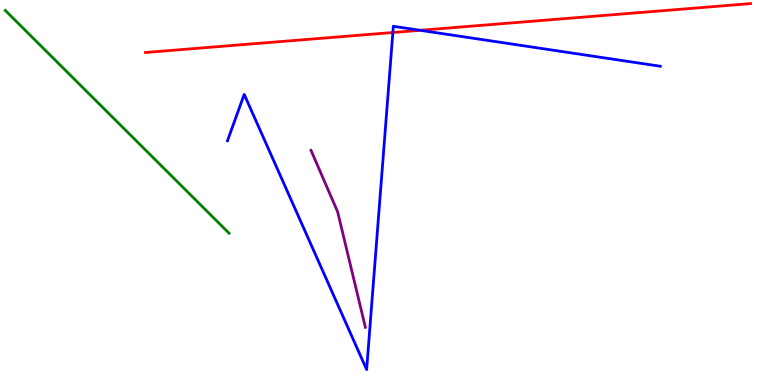[{'lines': ['blue', 'red'], 'intersections': [{'x': 5.07, 'y': 9.16}, {'x': 5.42, 'y': 9.21}]}, {'lines': ['green', 'red'], 'intersections': []}, {'lines': ['purple', 'red'], 'intersections': []}, {'lines': ['blue', 'green'], 'intersections': []}, {'lines': ['blue', 'purple'], 'intersections': []}, {'lines': ['green', 'purple'], 'intersections': []}]